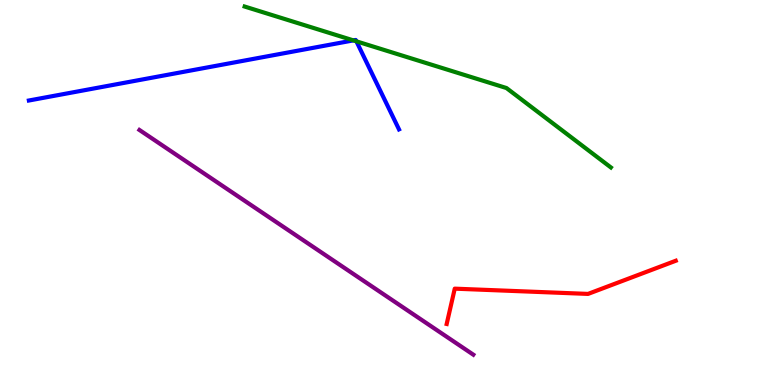[{'lines': ['blue', 'red'], 'intersections': []}, {'lines': ['green', 'red'], 'intersections': []}, {'lines': ['purple', 'red'], 'intersections': []}, {'lines': ['blue', 'green'], 'intersections': [{'x': 4.56, 'y': 8.95}, {'x': 4.6, 'y': 8.93}]}, {'lines': ['blue', 'purple'], 'intersections': []}, {'lines': ['green', 'purple'], 'intersections': []}]